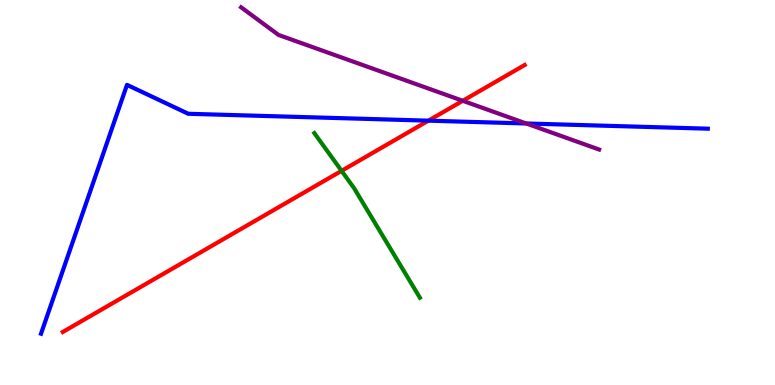[{'lines': ['blue', 'red'], 'intersections': [{'x': 5.53, 'y': 6.87}]}, {'lines': ['green', 'red'], 'intersections': [{'x': 4.41, 'y': 5.56}]}, {'lines': ['purple', 'red'], 'intersections': [{'x': 5.97, 'y': 7.38}]}, {'lines': ['blue', 'green'], 'intersections': []}, {'lines': ['blue', 'purple'], 'intersections': [{'x': 6.79, 'y': 6.79}]}, {'lines': ['green', 'purple'], 'intersections': []}]